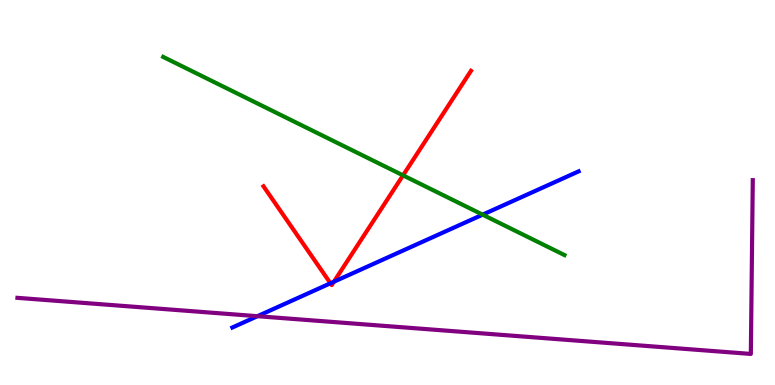[{'lines': ['blue', 'red'], 'intersections': [{'x': 4.26, 'y': 2.64}, {'x': 4.31, 'y': 2.68}]}, {'lines': ['green', 'red'], 'intersections': [{'x': 5.2, 'y': 5.45}]}, {'lines': ['purple', 'red'], 'intersections': []}, {'lines': ['blue', 'green'], 'intersections': [{'x': 6.23, 'y': 4.42}]}, {'lines': ['blue', 'purple'], 'intersections': [{'x': 3.32, 'y': 1.79}]}, {'lines': ['green', 'purple'], 'intersections': []}]